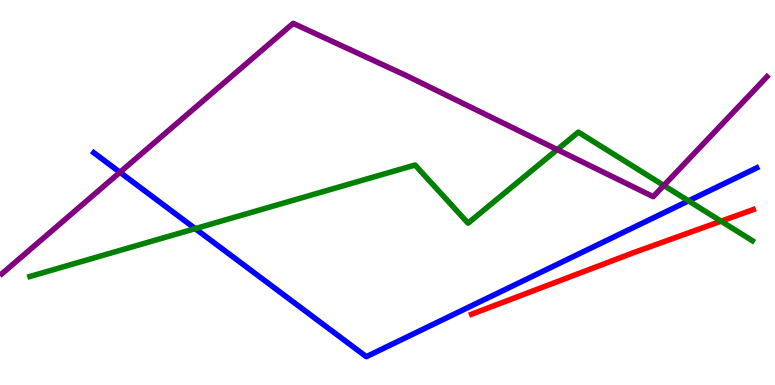[{'lines': ['blue', 'red'], 'intersections': []}, {'lines': ['green', 'red'], 'intersections': [{'x': 9.3, 'y': 4.26}]}, {'lines': ['purple', 'red'], 'intersections': []}, {'lines': ['blue', 'green'], 'intersections': [{'x': 2.52, 'y': 4.06}, {'x': 8.88, 'y': 4.78}]}, {'lines': ['blue', 'purple'], 'intersections': [{'x': 1.55, 'y': 5.53}]}, {'lines': ['green', 'purple'], 'intersections': [{'x': 7.19, 'y': 6.11}, {'x': 8.57, 'y': 5.18}]}]